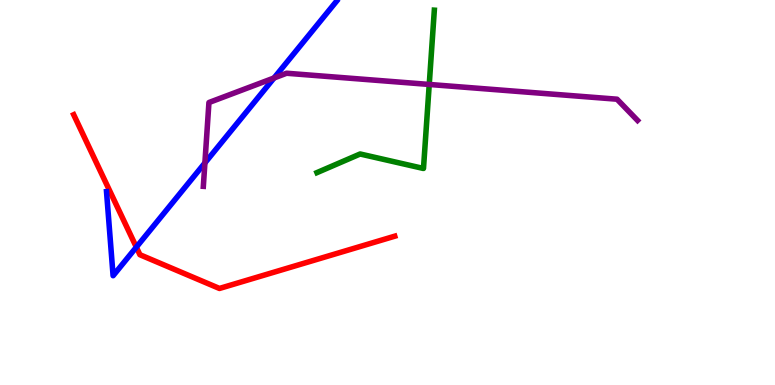[{'lines': ['blue', 'red'], 'intersections': [{'x': 1.76, 'y': 3.58}]}, {'lines': ['green', 'red'], 'intersections': []}, {'lines': ['purple', 'red'], 'intersections': []}, {'lines': ['blue', 'green'], 'intersections': []}, {'lines': ['blue', 'purple'], 'intersections': [{'x': 2.64, 'y': 5.77}, {'x': 3.54, 'y': 7.97}]}, {'lines': ['green', 'purple'], 'intersections': [{'x': 5.54, 'y': 7.81}]}]